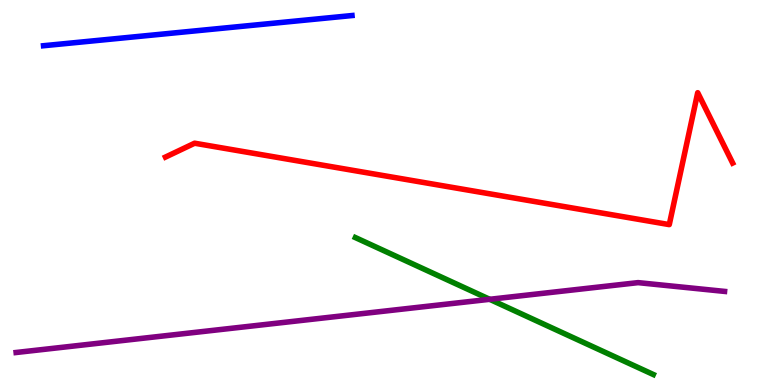[{'lines': ['blue', 'red'], 'intersections': []}, {'lines': ['green', 'red'], 'intersections': []}, {'lines': ['purple', 'red'], 'intersections': []}, {'lines': ['blue', 'green'], 'intersections': []}, {'lines': ['blue', 'purple'], 'intersections': []}, {'lines': ['green', 'purple'], 'intersections': [{'x': 6.32, 'y': 2.23}]}]